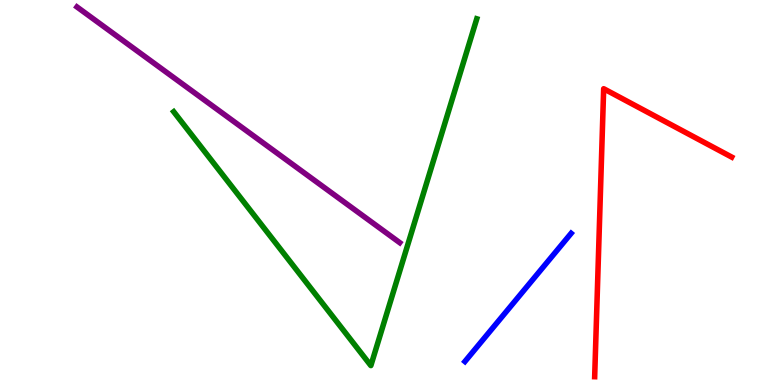[{'lines': ['blue', 'red'], 'intersections': []}, {'lines': ['green', 'red'], 'intersections': []}, {'lines': ['purple', 'red'], 'intersections': []}, {'lines': ['blue', 'green'], 'intersections': []}, {'lines': ['blue', 'purple'], 'intersections': []}, {'lines': ['green', 'purple'], 'intersections': []}]